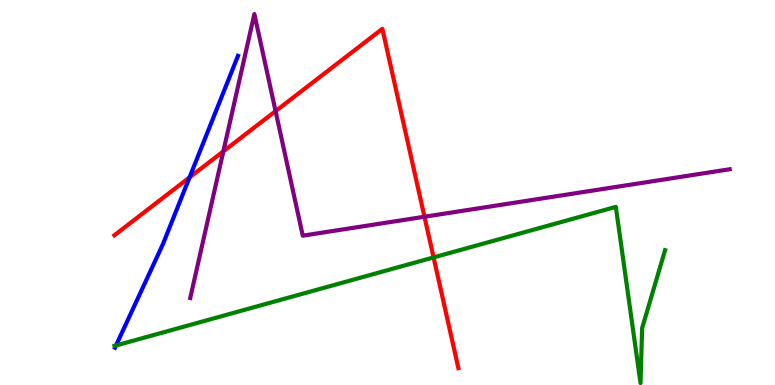[{'lines': ['blue', 'red'], 'intersections': [{'x': 2.45, 'y': 5.39}]}, {'lines': ['green', 'red'], 'intersections': [{'x': 5.59, 'y': 3.31}]}, {'lines': ['purple', 'red'], 'intersections': [{'x': 2.88, 'y': 6.07}, {'x': 3.56, 'y': 7.11}, {'x': 5.48, 'y': 4.37}]}, {'lines': ['blue', 'green'], 'intersections': [{'x': 1.5, 'y': 1.03}]}, {'lines': ['blue', 'purple'], 'intersections': []}, {'lines': ['green', 'purple'], 'intersections': []}]